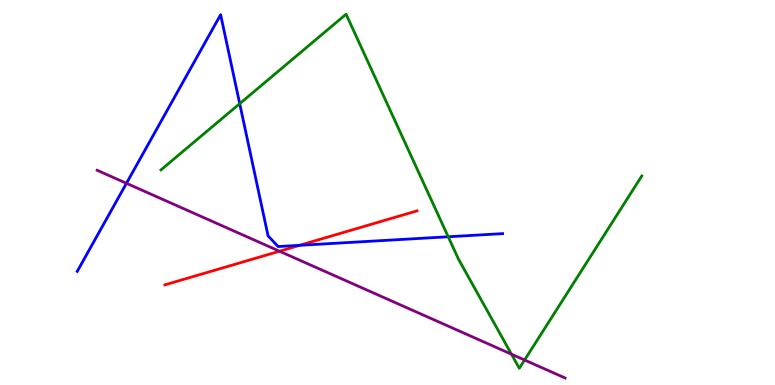[{'lines': ['blue', 'red'], 'intersections': [{'x': 3.87, 'y': 3.63}]}, {'lines': ['green', 'red'], 'intersections': []}, {'lines': ['purple', 'red'], 'intersections': [{'x': 3.61, 'y': 3.47}]}, {'lines': ['blue', 'green'], 'intersections': [{'x': 3.09, 'y': 7.31}, {'x': 5.78, 'y': 3.85}]}, {'lines': ['blue', 'purple'], 'intersections': [{'x': 1.63, 'y': 5.24}]}, {'lines': ['green', 'purple'], 'intersections': [{'x': 6.6, 'y': 0.8}, {'x': 6.77, 'y': 0.649}]}]